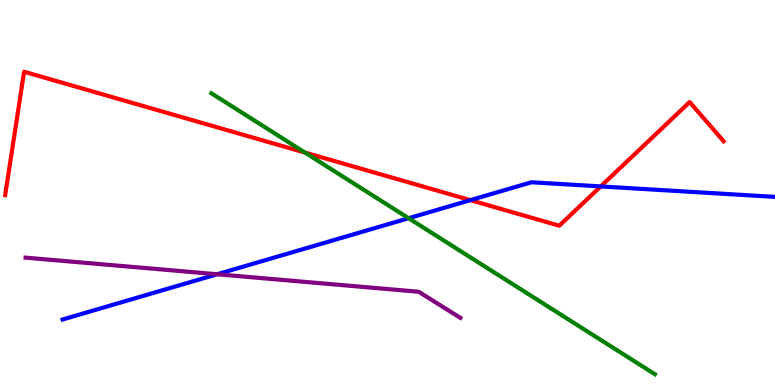[{'lines': ['blue', 'red'], 'intersections': [{'x': 6.07, 'y': 4.8}, {'x': 7.75, 'y': 5.16}]}, {'lines': ['green', 'red'], 'intersections': [{'x': 3.93, 'y': 6.04}]}, {'lines': ['purple', 'red'], 'intersections': []}, {'lines': ['blue', 'green'], 'intersections': [{'x': 5.27, 'y': 4.33}]}, {'lines': ['blue', 'purple'], 'intersections': [{'x': 2.8, 'y': 2.88}]}, {'lines': ['green', 'purple'], 'intersections': []}]